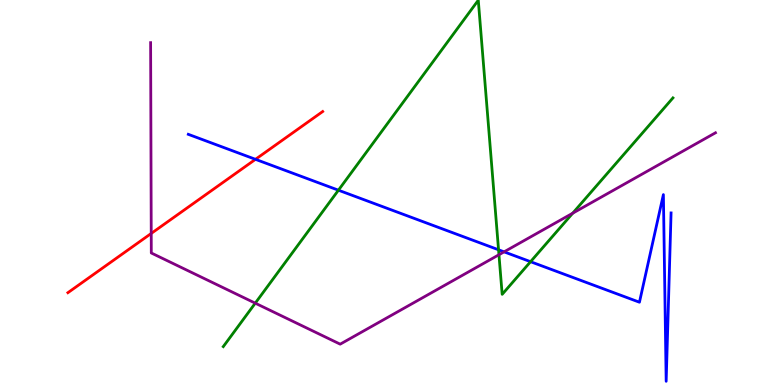[{'lines': ['blue', 'red'], 'intersections': [{'x': 3.3, 'y': 5.86}]}, {'lines': ['green', 'red'], 'intersections': []}, {'lines': ['purple', 'red'], 'intersections': [{'x': 1.95, 'y': 3.94}]}, {'lines': ['blue', 'green'], 'intersections': [{'x': 4.37, 'y': 5.06}, {'x': 6.43, 'y': 3.51}, {'x': 6.85, 'y': 3.2}]}, {'lines': ['blue', 'purple'], 'intersections': [{'x': 6.5, 'y': 3.46}]}, {'lines': ['green', 'purple'], 'intersections': [{'x': 3.29, 'y': 2.13}, {'x': 6.44, 'y': 3.38}, {'x': 7.39, 'y': 4.46}]}]